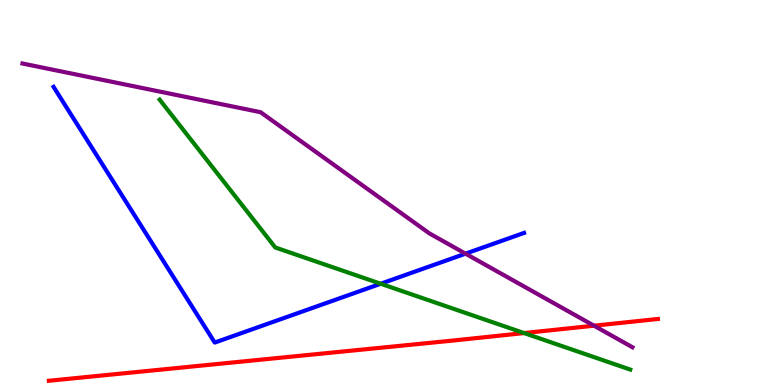[{'lines': ['blue', 'red'], 'intersections': []}, {'lines': ['green', 'red'], 'intersections': [{'x': 6.76, 'y': 1.35}]}, {'lines': ['purple', 'red'], 'intersections': [{'x': 7.66, 'y': 1.54}]}, {'lines': ['blue', 'green'], 'intersections': [{'x': 4.91, 'y': 2.63}]}, {'lines': ['blue', 'purple'], 'intersections': [{'x': 6.01, 'y': 3.41}]}, {'lines': ['green', 'purple'], 'intersections': []}]